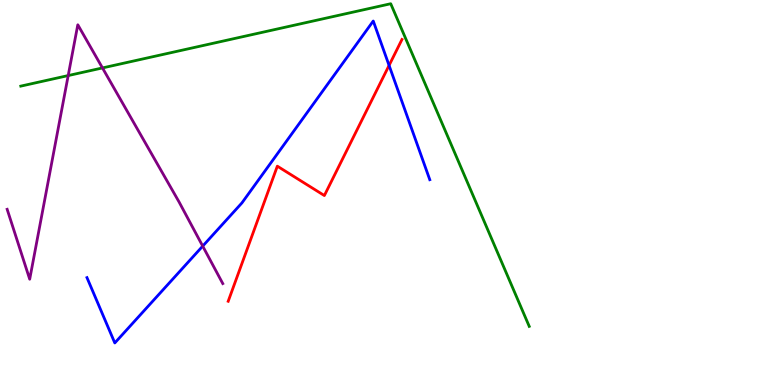[{'lines': ['blue', 'red'], 'intersections': [{'x': 5.02, 'y': 8.3}]}, {'lines': ['green', 'red'], 'intersections': []}, {'lines': ['purple', 'red'], 'intersections': []}, {'lines': ['blue', 'green'], 'intersections': []}, {'lines': ['blue', 'purple'], 'intersections': [{'x': 2.62, 'y': 3.61}]}, {'lines': ['green', 'purple'], 'intersections': [{'x': 0.88, 'y': 8.04}, {'x': 1.32, 'y': 8.24}]}]